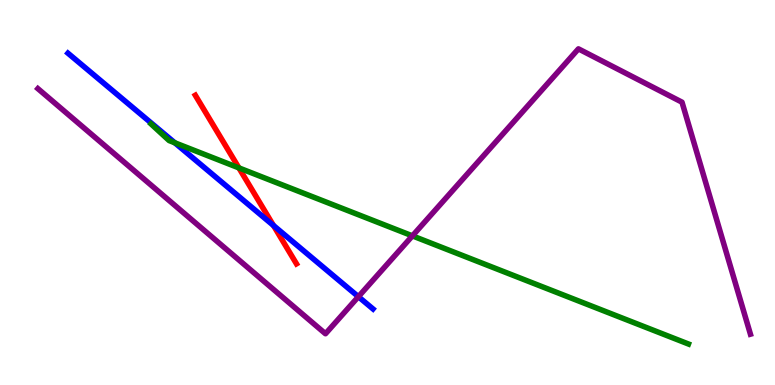[{'lines': ['blue', 'red'], 'intersections': [{'x': 3.53, 'y': 4.14}]}, {'lines': ['green', 'red'], 'intersections': [{'x': 3.08, 'y': 5.64}]}, {'lines': ['purple', 'red'], 'intersections': []}, {'lines': ['blue', 'green'], 'intersections': [{'x': 2.26, 'y': 6.29}]}, {'lines': ['blue', 'purple'], 'intersections': [{'x': 4.62, 'y': 2.29}]}, {'lines': ['green', 'purple'], 'intersections': [{'x': 5.32, 'y': 3.87}]}]